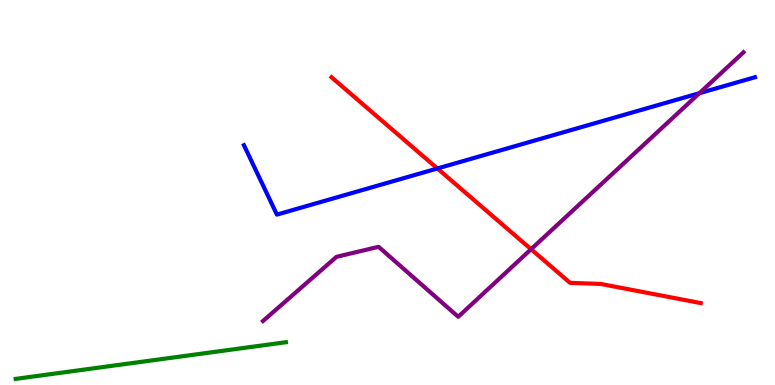[{'lines': ['blue', 'red'], 'intersections': [{'x': 5.64, 'y': 5.62}]}, {'lines': ['green', 'red'], 'intersections': []}, {'lines': ['purple', 'red'], 'intersections': [{'x': 6.85, 'y': 3.53}]}, {'lines': ['blue', 'green'], 'intersections': []}, {'lines': ['blue', 'purple'], 'intersections': [{'x': 9.02, 'y': 7.58}]}, {'lines': ['green', 'purple'], 'intersections': []}]